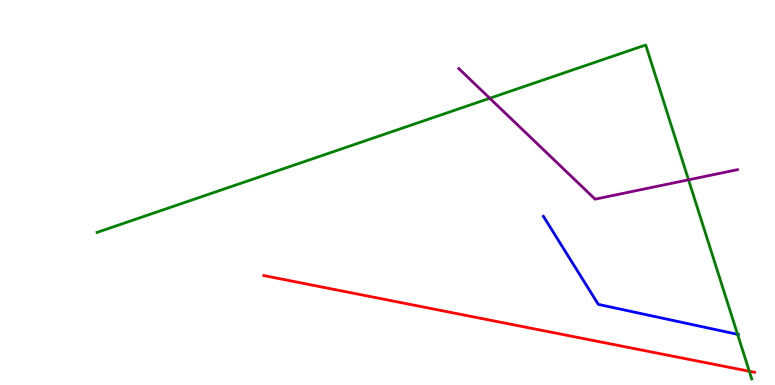[{'lines': ['blue', 'red'], 'intersections': []}, {'lines': ['green', 'red'], 'intersections': [{'x': 9.67, 'y': 0.357}]}, {'lines': ['purple', 'red'], 'intersections': []}, {'lines': ['blue', 'green'], 'intersections': [{'x': 9.52, 'y': 1.32}]}, {'lines': ['blue', 'purple'], 'intersections': []}, {'lines': ['green', 'purple'], 'intersections': [{'x': 6.32, 'y': 7.45}, {'x': 8.88, 'y': 5.33}]}]